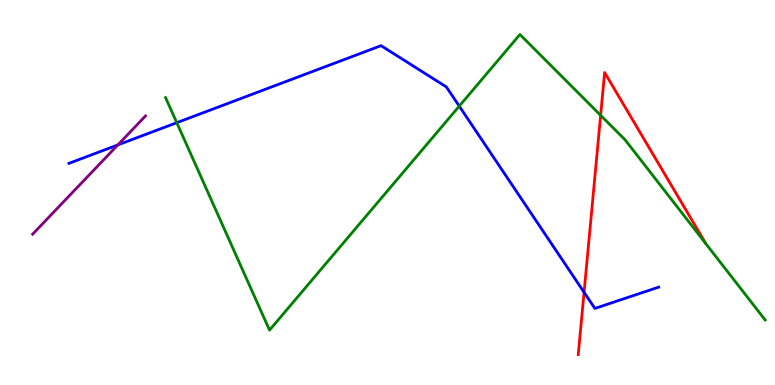[{'lines': ['blue', 'red'], 'intersections': [{'x': 7.54, 'y': 2.41}]}, {'lines': ['green', 'red'], 'intersections': [{'x': 7.75, 'y': 7.0}]}, {'lines': ['purple', 'red'], 'intersections': []}, {'lines': ['blue', 'green'], 'intersections': [{'x': 2.28, 'y': 6.81}, {'x': 5.93, 'y': 7.24}]}, {'lines': ['blue', 'purple'], 'intersections': [{'x': 1.52, 'y': 6.24}]}, {'lines': ['green', 'purple'], 'intersections': []}]